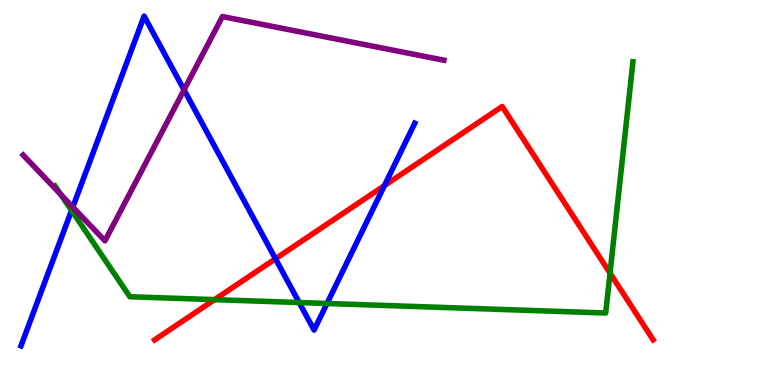[{'lines': ['blue', 'red'], 'intersections': [{'x': 3.55, 'y': 3.28}, {'x': 4.96, 'y': 5.18}]}, {'lines': ['green', 'red'], 'intersections': [{'x': 2.77, 'y': 2.22}, {'x': 7.87, 'y': 2.91}]}, {'lines': ['purple', 'red'], 'intersections': []}, {'lines': ['blue', 'green'], 'intersections': [{'x': 0.923, 'y': 4.53}, {'x': 3.86, 'y': 2.14}, {'x': 4.22, 'y': 2.12}]}, {'lines': ['blue', 'purple'], 'intersections': [{'x': 0.939, 'y': 4.62}, {'x': 2.37, 'y': 7.67}]}, {'lines': ['green', 'purple'], 'intersections': [{'x': 0.784, 'y': 4.95}]}]